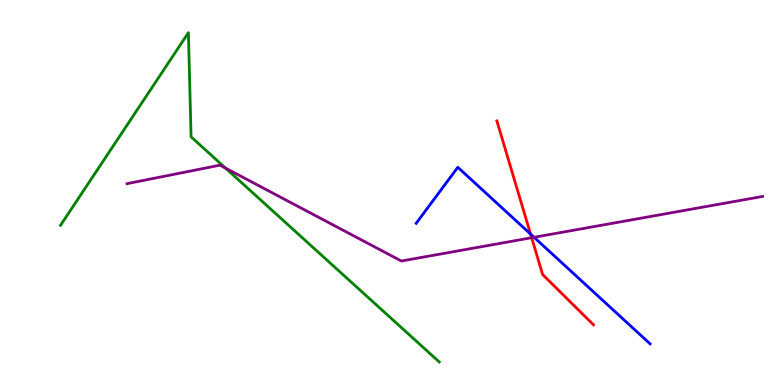[{'lines': ['blue', 'red'], 'intersections': [{'x': 6.85, 'y': 3.92}]}, {'lines': ['green', 'red'], 'intersections': []}, {'lines': ['purple', 'red'], 'intersections': [{'x': 6.86, 'y': 3.83}]}, {'lines': ['blue', 'green'], 'intersections': []}, {'lines': ['blue', 'purple'], 'intersections': [{'x': 6.89, 'y': 3.84}]}, {'lines': ['green', 'purple'], 'intersections': [{'x': 2.91, 'y': 5.63}]}]